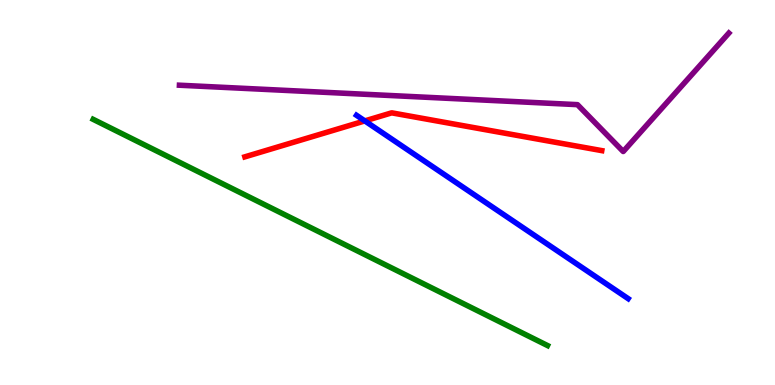[{'lines': ['blue', 'red'], 'intersections': [{'x': 4.71, 'y': 6.86}]}, {'lines': ['green', 'red'], 'intersections': []}, {'lines': ['purple', 'red'], 'intersections': []}, {'lines': ['blue', 'green'], 'intersections': []}, {'lines': ['blue', 'purple'], 'intersections': []}, {'lines': ['green', 'purple'], 'intersections': []}]